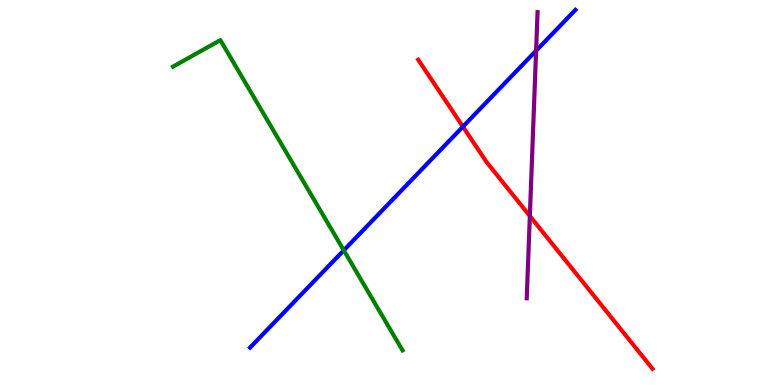[{'lines': ['blue', 'red'], 'intersections': [{'x': 5.97, 'y': 6.71}]}, {'lines': ['green', 'red'], 'intersections': []}, {'lines': ['purple', 'red'], 'intersections': [{'x': 6.84, 'y': 4.39}]}, {'lines': ['blue', 'green'], 'intersections': [{'x': 4.44, 'y': 3.5}]}, {'lines': ['blue', 'purple'], 'intersections': [{'x': 6.92, 'y': 8.68}]}, {'lines': ['green', 'purple'], 'intersections': []}]